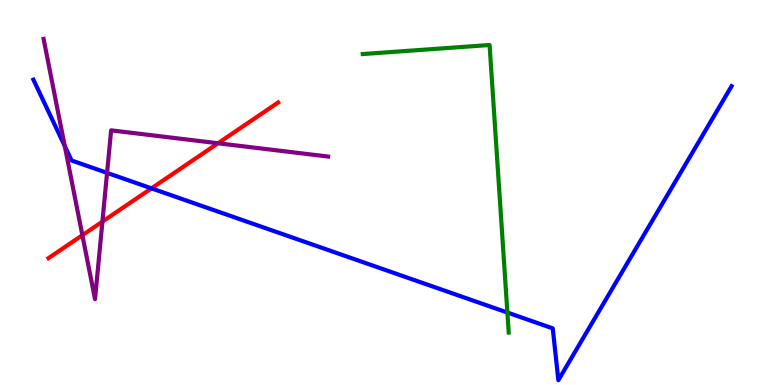[{'lines': ['blue', 'red'], 'intersections': [{'x': 1.95, 'y': 5.11}]}, {'lines': ['green', 'red'], 'intersections': []}, {'lines': ['purple', 'red'], 'intersections': [{'x': 1.06, 'y': 3.89}, {'x': 1.32, 'y': 4.24}, {'x': 2.81, 'y': 6.28}]}, {'lines': ['blue', 'green'], 'intersections': [{'x': 6.55, 'y': 1.88}]}, {'lines': ['blue', 'purple'], 'intersections': [{'x': 0.836, 'y': 6.21}, {'x': 1.38, 'y': 5.51}]}, {'lines': ['green', 'purple'], 'intersections': []}]